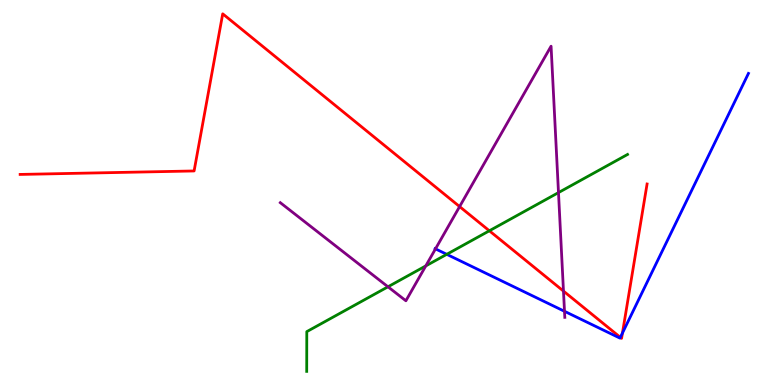[{'lines': ['blue', 'red'], 'intersections': [{'x': 8.0, 'y': 1.24}, {'x': 8.03, 'y': 1.35}]}, {'lines': ['green', 'red'], 'intersections': [{'x': 6.31, 'y': 4.01}]}, {'lines': ['purple', 'red'], 'intersections': [{'x': 5.93, 'y': 4.63}, {'x': 7.27, 'y': 2.44}]}, {'lines': ['blue', 'green'], 'intersections': [{'x': 5.76, 'y': 3.39}]}, {'lines': ['blue', 'purple'], 'intersections': [{'x': 5.62, 'y': 3.54}, {'x': 7.28, 'y': 1.91}]}, {'lines': ['green', 'purple'], 'intersections': [{'x': 5.01, 'y': 2.55}, {'x': 5.49, 'y': 3.09}, {'x': 7.21, 'y': 5.0}]}]